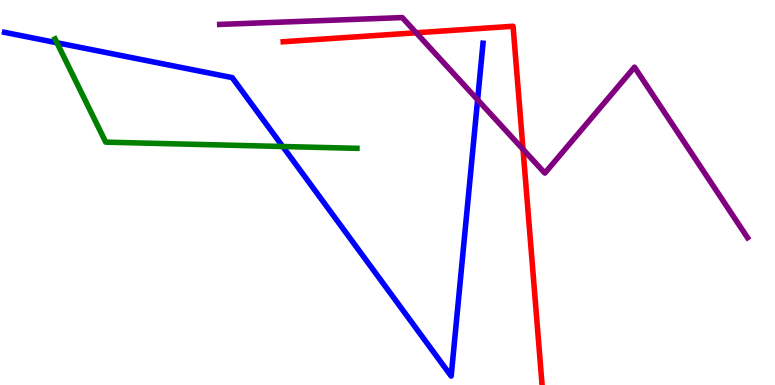[{'lines': ['blue', 'red'], 'intersections': []}, {'lines': ['green', 'red'], 'intersections': []}, {'lines': ['purple', 'red'], 'intersections': [{'x': 5.37, 'y': 9.15}, {'x': 6.75, 'y': 6.12}]}, {'lines': ['blue', 'green'], 'intersections': [{'x': 0.735, 'y': 8.89}, {'x': 3.65, 'y': 6.19}]}, {'lines': ['blue', 'purple'], 'intersections': [{'x': 6.16, 'y': 7.41}]}, {'lines': ['green', 'purple'], 'intersections': []}]